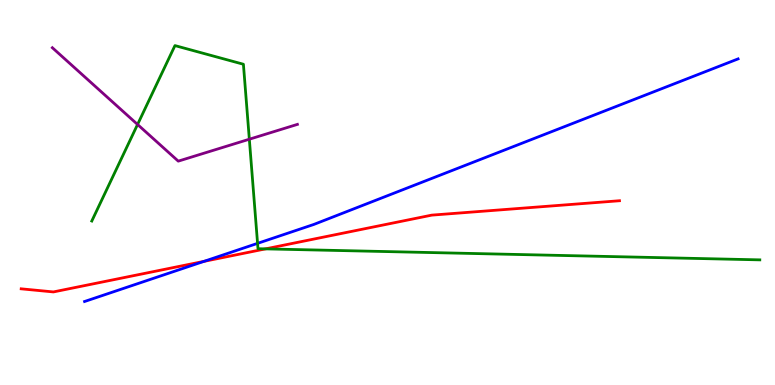[{'lines': ['blue', 'red'], 'intersections': [{'x': 2.63, 'y': 3.21}]}, {'lines': ['green', 'red'], 'intersections': [{'x': 3.43, 'y': 3.54}]}, {'lines': ['purple', 'red'], 'intersections': []}, {'lines': ['blue', 'green'], 'intersections': [{'x': 3.32, 'y': 3.68}]}, {'lines': ['blue', 'purple'], 'intersections': []}, {'lines': ['green', 'purple'], 'intersections': [{'x': 1.78, 'y': 6.77}, {'x': 3.22, 'y': 6.38}]}]